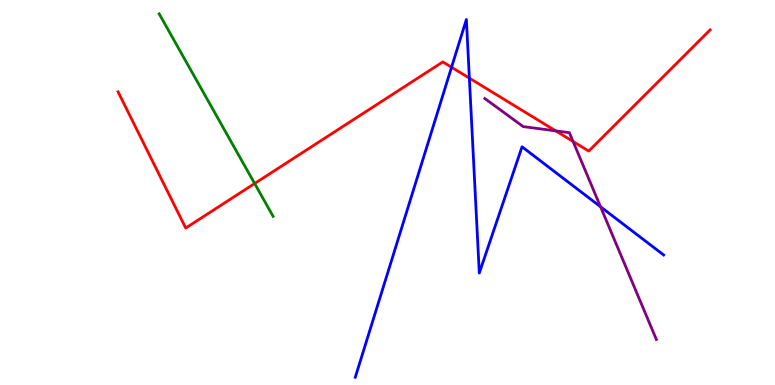[{'lines': ['blue', 'red'], 'intersections': [{'x': 5.83, 'y': 8.25}, {'x': 6.06, 'y': 7.97}]}, {'lines': ['green', 'red'], 'intersections': [{'x': 3.29, 'y': 5.23}]}, {'lines': ['purple', 'red'], 'intersections': [{'x': 7.17, 'y': 6.6}, {'x': 7.39, 'y': 6.32}]}, {'lines': ['blue', 'green'], 'intersections': []}, {'lines': ['blue', 'purple'], 'intersections': [{'x': 7.75, 'y': 4.63}]}, {'lines': ['green', 'purple'], 'intersections': []}]